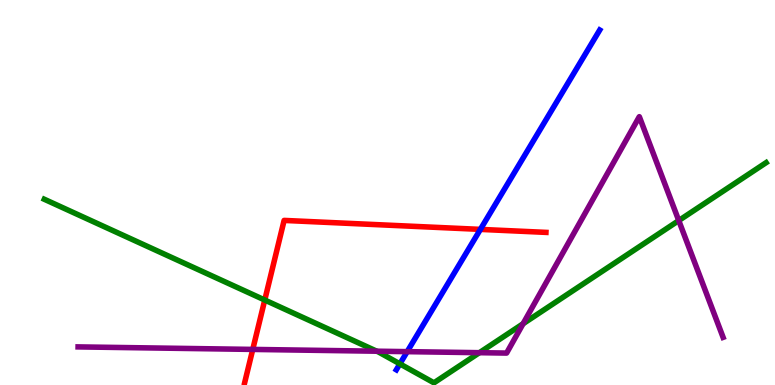[{'lines': ['blue', 'red'], 'intersections': [{'x': 6.2, 'y': 4.04}]}, {'lines': ['green', 'red'], 'intersections': [{'x': 3.42, 'y': 2.21}]}, {'lines': ['purple', 'red'], 'intersections': [{'x': 3.26, 'y': 0.924}]}, {'lines': ['blue', 'green'], 'intersections': [{'x': 5.16, 'y': 0.549}]}, {'lines': ['blue', 'purple'], 'intersections': [{'x': 5.25, 'y': 0.866}]}, {'lines': ['green', 'purple'], 'intersections': [{'x': 4.86, 'y': 0.878}, {'x': 6.19, 'y': 0.839}, {'x': 6.75, 'y': 1.59}, {'x': 8.76, 'y': 4.27}]}]